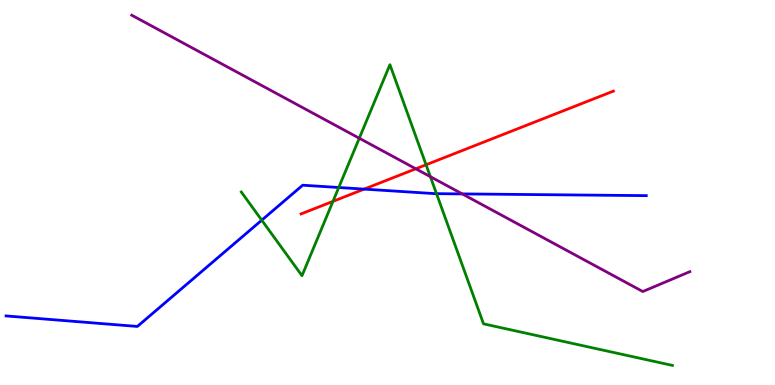[{'lines': ['blue', 'red'], 'intersections': [{'x': 4.7, 'y': 5.09}]}, {'lines': ['green', 'red'], 'intersections': [{'x': 4.3, 'y': 4.77}, {'x': 5.5, 'y': 5.72}]}, {'lines': ['purple', 'red'], 'intersections': [{'x': 5.37, 'y': 5.62}]}, {'lines': ['blue', 'green'], 'intersections': [{'x': 3.38, 'y': 4.28}, {'x': 4.37, 'y': 5.13}, {'x': 5.63, 'y': 4.97}]}, {'lines': ['blue', 'purple'], 'intersections': [{'x': 5.96, 'y': 4.96}]}, {'lines': ['green', 'purple'], 'intersections': [{'x': 4.64, 'y': 6.41}, {'x': 5.55, 'y': 5.41}]}]